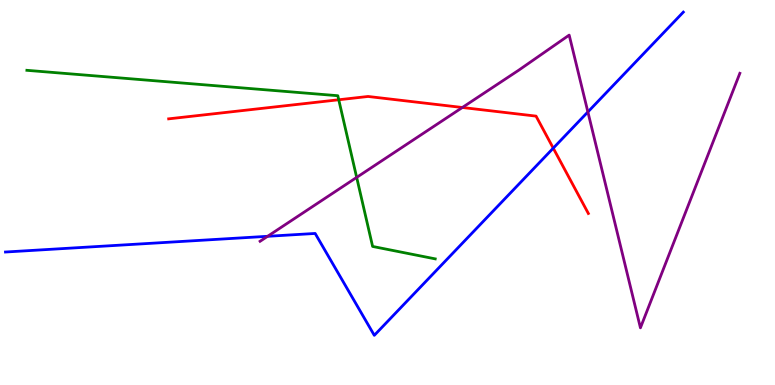[{'lines': ['blue', 'red'], 'intersections': [{'x': 7.14, 'y': 6.15}]}, {'lines': ['green', 'red'], 'intersections': [{'x': 4.37, 'y': 7.41}]}, {'lines': ['purple', 'red'], 'intersections': [{'x': 5.97, 'y': 7.21}]}, {'lines': ['blue', 'green'], 'intersections': []}, {'lines': ['blue', 'purple'], 'intersections': [{'x': 3.45, 'y': 3.86}, {'x': 7.59, 'y': 7.09}]}, {'lines': ['green', 'purple'], 'intersections': [{'x': 4.6, 'y': 5.39}]}]